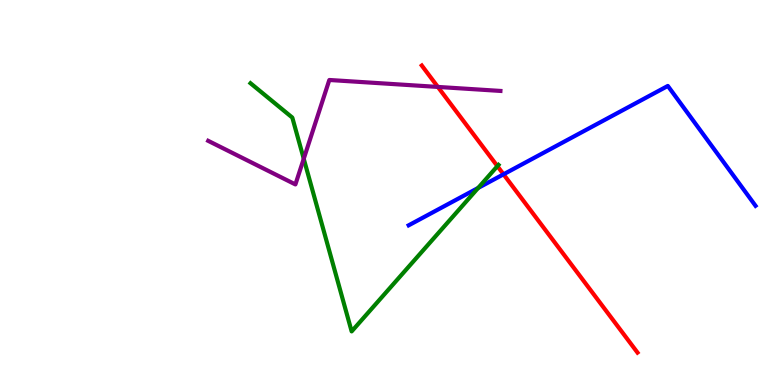[{'lines': ['blue', 'red'], 'intersections': [{'x': 6.5, 'y': 5.47}]}, {'lines': ['green', 'red'], 'intersections': [{'x': 6.42, 'y': 5.68}]}, {'lines': ['purple', 'red'], 'intersections': [{'x': 5.65, 'y': 7.74}]}, {'lines': ['blue', 'green'], 'intersections': [{'x': 6.17, 'y': 5.12}]}, {'lines': ['blue', 'purple'], 'intersections': []}, {'lines': ['green', 'purple'], 'intersections': [{'x': 3.92, 'y': 5.88}]}]